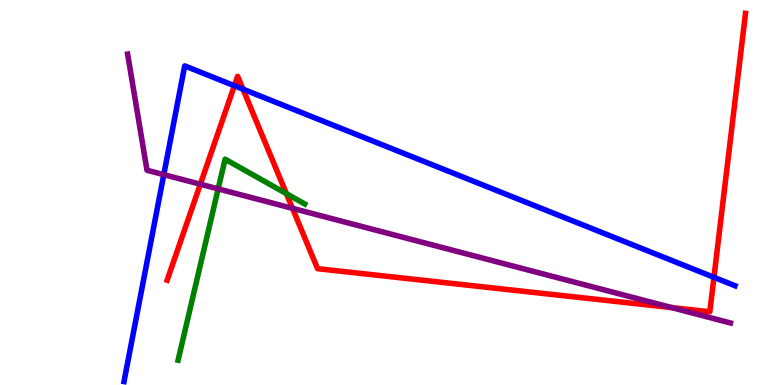[{'lines': ['blue', 'red'], 'intersections': [{'x': 3.02, 'y': 7.77}, {'x': 3.14, 'y': 7.68}, {'x': 9.21, 'y': 2.8}]}, {'lines': ['green', 'red'], 'intersections': [{'x': 3.7, 'y': 4.97}]}, {'lines': ['purple', 'red'], 'intersections': [{'x': 2.58, 'y': 5.22}, {'x': 3.77, 'y': 4.59}, {'x': 8.67, 'y': 2.01}]}, {'lines': ['blue', 'green'], 'intersections': []}, {'lines': ['blue', 'purple'], 'intersections': [{'x': 2.11, 'y': 5.46}]}, {'lines': ['green', 'purple'], 'intersections': [{'x': 2.81, 'y': 5.09}]}]